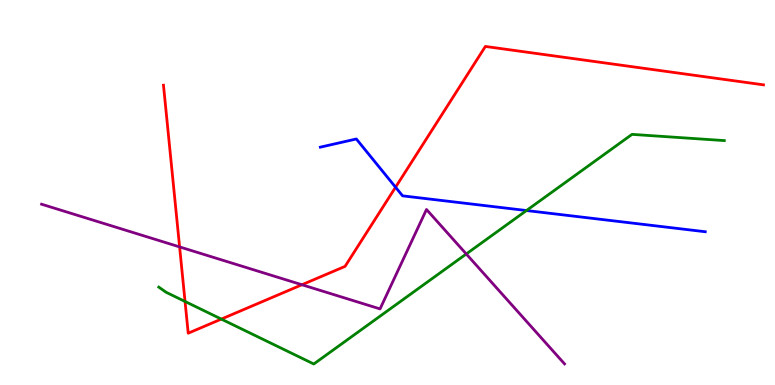[{'lines': ['blue', 'red'], 'intersections': [{'x': 5.1, 'y': 5.14}]}, {'lines': ['green', 'red'], 'intersections': [{'x': 2.39, 'y': 2.17}, {'x': 2.86, 'y': 1.71}]}, {'lines': ['purple', 'red'], 'intersections': [{'x': 2.32, 'y': 3.59}, {'x': 3.9, 'y': 2.6}]}, {'lines': ['blue', 'green'], 'intersections': [{'x': 6.79, 'y': 4.53}]}, {'lines': ['blue', 'purple'], 'intersections': []}, {'lines': ['green', 'purple'], 'intersections': [{'x': 6.02, 'y': 3.4}]}]